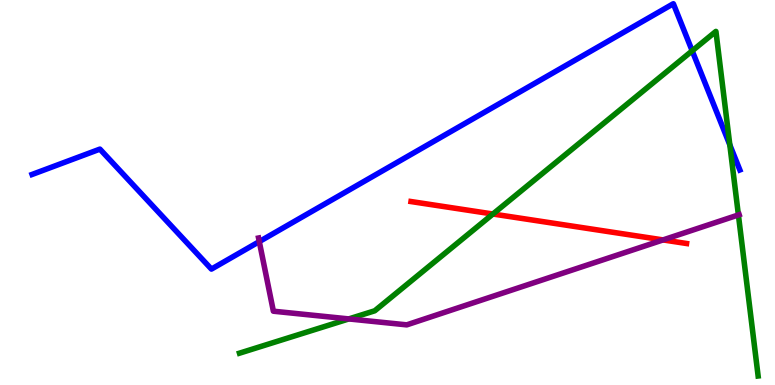[{'lines': ['blue', 'red'], 'intersections': []}, {'lines': ['green', 'red'], 'intersections': [{'x': 6.36, 'y': 4.44}]}, {'lines': ['purple', 'red'], 'intersections': [{'x': 8.56, 'y': 3.77}]}, {'lines': ['blue', 'green'], 'intersections': [{'x': 8.93, 'y': 8.68}, {'x': 9.42, 'y': 6.24}]}, {'lines': ['blue', 'purple'], 'intersections': [{'x': 3.35, 'y': 3.72}]}, {'lines': ['green', 'purple'], 'intersections': [{'x': 4.5, 'y': 1.72}, {'x': 9.53, 'y': 4.42}]}]